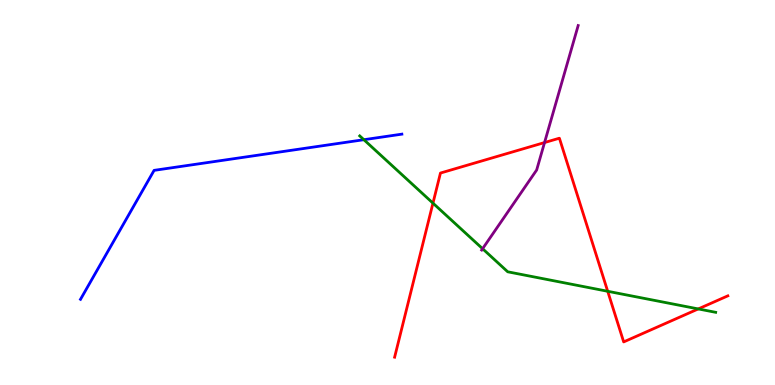[{'lines': ['blue', 'red'], 'intersections': []}, {'lines': ['green', 'red'], 'intersections': [{'x': 5.59, 'y': 4.72}, {'x': 7.84, 'y': 2.43}, {'x': 9.01, 'y': 1.98}]}, {'lines': ['purple', 'red'], 'intersections': [{'x': 7.03, 'y': 6.3}]}, {'lines': ['blue', 'green'], 'intersections': [{'x': 4.7, 'y': 6.37}]}, {'lines': ['blue', 'purple'], 'intersections': []}, {'lines': ['green', 'purple'], 'intersections': [{'x': 6.23, 'y': 3.54}]}]